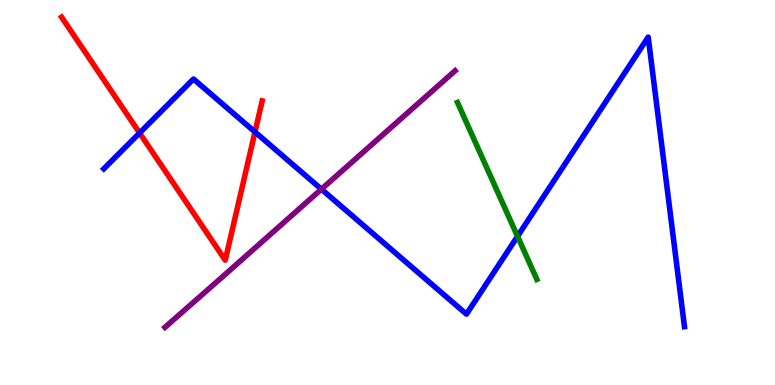[{'lines': ['blue', 'red'], 'intersections': [{'x': 1.8, 'y': 6.55}, {'x': 3.29, 'y': 6.57}]}, {'lines': ['green', 'red'], 'intersections': []}, {'lines': ['purple', 'red'], 'intersections': []}, {'lines': ['blue', 'green'], 'intersections': [{'x': 6.68, 'y': 3.86}]}, {'lines': ['blue', 'purple'], 'intersections': [{'x': 4.15, 'y': 5.09}]}, {'lines': ['green', 'purple'], 'intersections': []}]